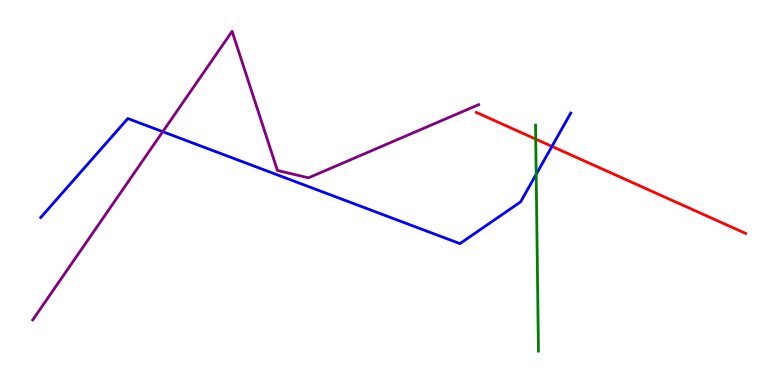[{'lines': ['blue', 'red'], 'intersections': [{'x': 7.12, 'y': 6.2}]}, {'lines': ['green', 'red'], 'intersections': [{'x': 6.91, 'y': 6.39}]}, {'lines': ['purple', 'red'], 'intersections': []}, {'lines': ['blue', 'green'], 'intersections': [{'x': 6.92, 'y': 5.47}]}, {'lines': ['blue', 'purple'], 'intersections': [{'x': 2.1, 'y': 6.58}]}, {'lines': ['green', 'purple'], 'intersections': []}]